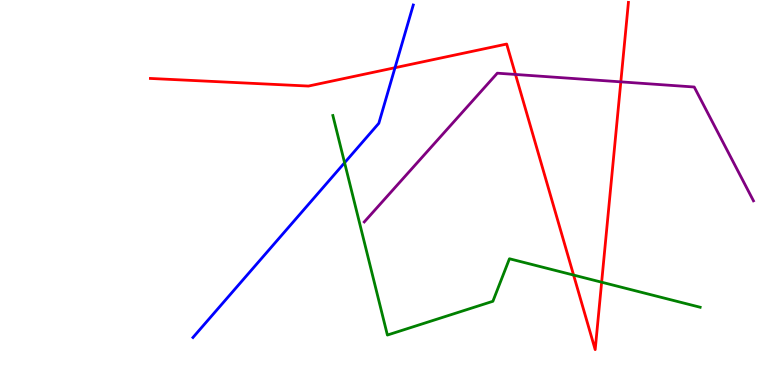[{'lines': ['blue', 'red'], 'intersections': [{'x': 5.1, 'y': 8.24}]}, {'lines': ['green', 'red'], 'intersections': [{'x': 7.4, 'y': 2.86}, {'x': 7.76, 'y': 2.67}]}, {'lines': ['purple', 'red'], 'intersections': [{'x': 6.65, 'y': 8.07}, {'x': 8.01, 'y': 7.87}]}, {'lines': ['blue', 'green'], 'intersections': [{'x': 4.45, 'y': 5.77}]}, {'lines': ['blue', 'purple'], 'intersections': []}, {'lines': ['green', 'purple'], 'intersections': []}]